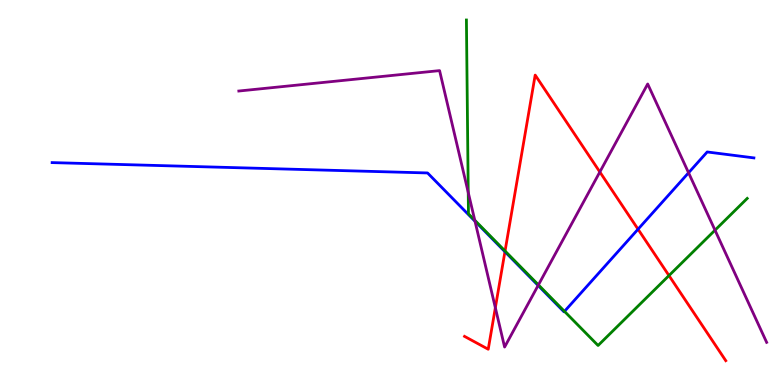[{'lines': ['blue', 'red'], 'intersections': [{'x': 6.52, 'y': 3.46}, {'x': 8.23, 'y': 4.05}]}, {'lines': ['green', 'red'], 'intersections': [{'x': 6.52, 'y': 3.48}, {'x': 8.63, 'y': 2.84}]}, {'lines': ['purple', 'red'], 'intersections': [{'x': 6.39, 'y': 2.01}, {'x': 7.74, 'y': 5.53}]}, {'lines': ['blue', 'green'], 'intersections': [{'x': 7.28, 'y': 1.91}]}, {'lines': ['blue', 'purple'], 'intersections': [{'x': 6.13, 'y': 4.25}, {'x': 6.94, 'y': 2.59}, {'x': 8.88, 'y': 5.51}]}, {'lines': ['green', 'purple'], 'intersections': [{'x': 6.04, 'y': 5.0}, {'x': 6.13, 'y': 4.28}, {'x': 6.95, 'y': 2.6}, {'x': 9.23, 'y': 4.02}]}]